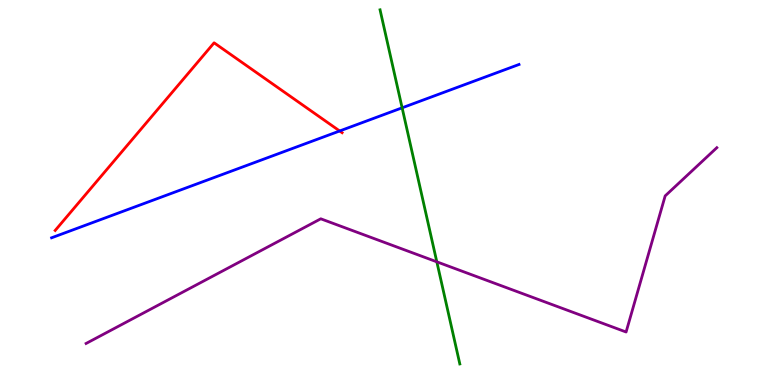[{'lines': ['blue', 'red'], 'intersections': [{'x': 4.38, 'y': 6.6}]}, {'lines': ['green', 'red'], 'intersections': []}, {'lines': ['purple', 'red'], 'intersections': []}, {'lines': ['blue', 'green'], 'intersections': [{'x': 5.19, 'y': 7.2}]}, {'lines': ['blue', 'purple'], 'intersections': []}, {'lines': ['green', 'purple'], 'intersections': [{'x': 5.64, 'y': 3.2}]}]